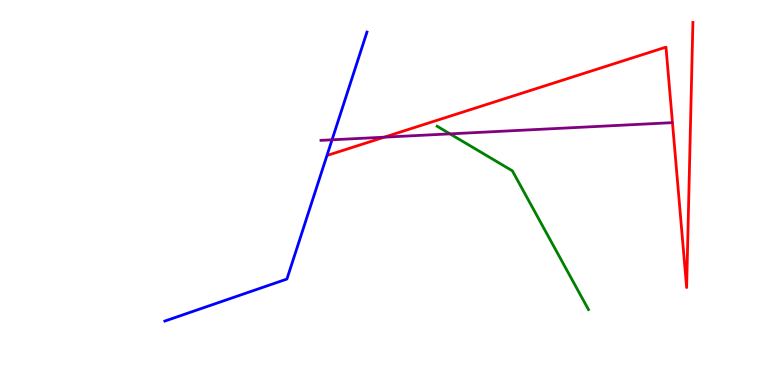[{'lines': ['blue', 'red'], 'intersections': []}, {'lines': ['green', 'red'], 'intersections': []}, {'lines': ['purple', 'red'], 'intersections': [{'x': 4.96, 'y': 6.44}]}, {'lines': ['blue', 'green'], 'intersections': []}, {'lines': ['blue', 'purple'], 'intersections': [{'x': 4.28, 'y': 6.37}]}, {'lines': ['green', 'purple'], 'intersections': [{'x': 5.81, 'y': 6.52}]}]